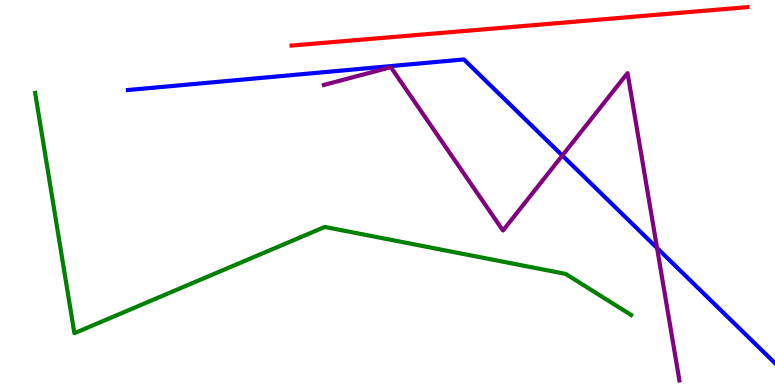[{'lines': ['blue', 'red'], 'intersections': []}, {'lines': ['green', 'red'], 'intersections': []}, {'lines': ['purple', 'red'], 'intersections': []}, {'lines': ['blue', 'green'], 'intersections': []}, {'lines': ['blue', 'purple'], 'intersections': [{'x': 7.26, 'y': 5.96}, {'x': 8.48, 'y': 3.56}]}, {'lines': ['green', 'purple'], 'intersections': []}]